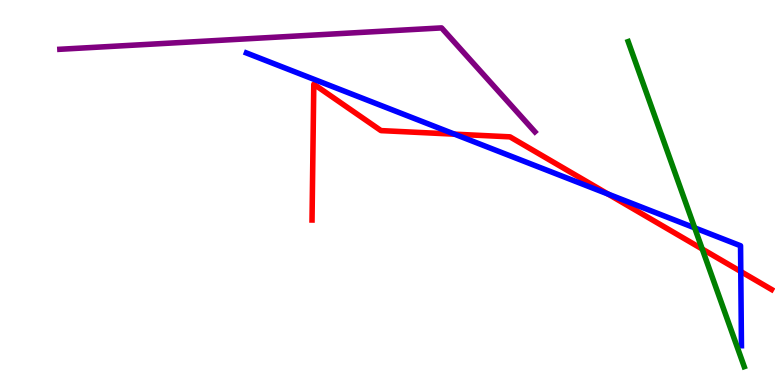[{'lines': ['blue', 'red'], 'intersections': [{'x': 5.87, 'y': 6.52}, {'x': 7.84, 'y': 4.96}, {'x': 9.56, 'y': 2.95}]}, {'lines': ['green', 'red'], 'intersections': [{'x': 9.06, 'y': 3.53}]}, {'lines': ['purple', 'red'], 'intersections': []}, {'lines': ['blue', 'green'], 'intersections': [{'x': 8.96, 'y': 4.08}]}, {'lines': ['blue', 'purple'], 'intersections': []}, {'lines': ['green', 'purple'], 'intersections': []}]